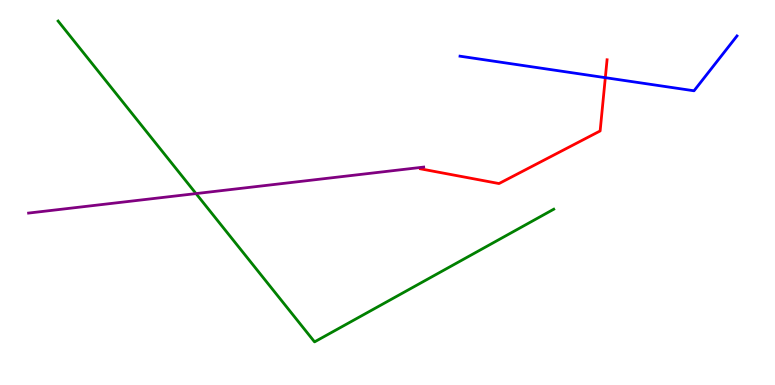[{'lines': ['blue', 'red'], 'intersections': [{'x': 7.81, 'y': 7.98}]}, {'lines': ['green', 'red'], 'intersections': []}, {'lines': ['purple', 'red'], 'intersections': []}, {'lines': ['blue', 'green'], 'intersections': []}, {'lines': ['blue', 'purple'], 'intersections': []}, {'lines': ['green', 'purple'], 'intersections': [{'x': 2.53, 'y': 4.97}]}]